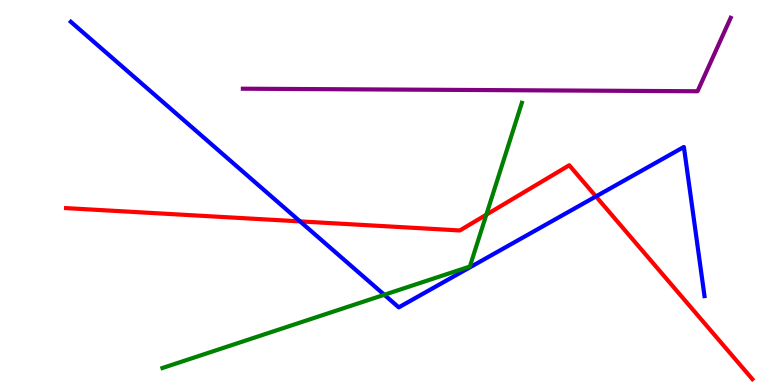[{'lines': ['blue', 'red'], 'intersections': [{'x': 3.87, 'y': 4.25}, {'x': 7.69, 'y': 4.9}]}, {'lines': ['green', 'red'], 'intersections': [{'x': 6.28, 'y': 4.42}]}, {'lines': ['purple', 'red'], 'intersections': []}, {'lines': ['blue', 'green'], 'intersections': [{'x': 4.96, 'y': 2.34}]}, {'lines': ['blue', 'purple'], 'intersections': []}, {'lines': ['green', 'purple'], 'intersections': []}]